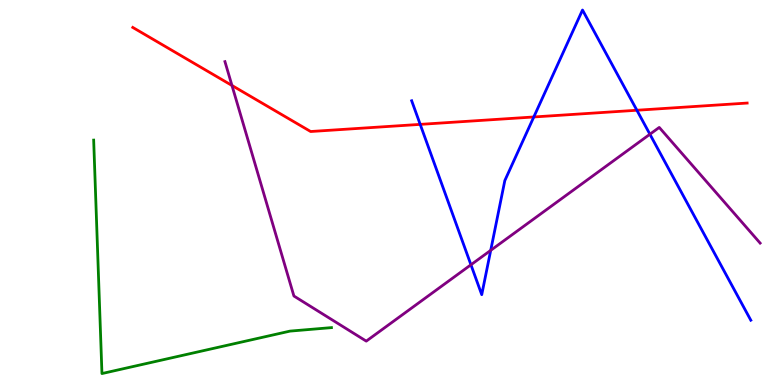[{'lines': ['blue', 'red'], 'intersections': [{'x': 5.42, 'y': 6.77}, {'x': 6.89, 'y': 6.96}, {'x': 8.22, 'y': 7.14}]}, {'lines': ['green', 'red'], 'intersections': []}, {'lines': ['purple', 'red'], 'intersections': [{'x': 2.99, 'y': 7.78}]}, {'lines': ['blue', 'green'], 'intersections': []}, {'lines': ['blue', 'purple'], 'intersections': [{'x': 6.08, 'y': 3.12}, {'x': 6.33, 'y': 3.5}, {'x': 8.39, 'y': 6.51}]}, {'lines': ['green', 'purple'], 'intersections': []}]